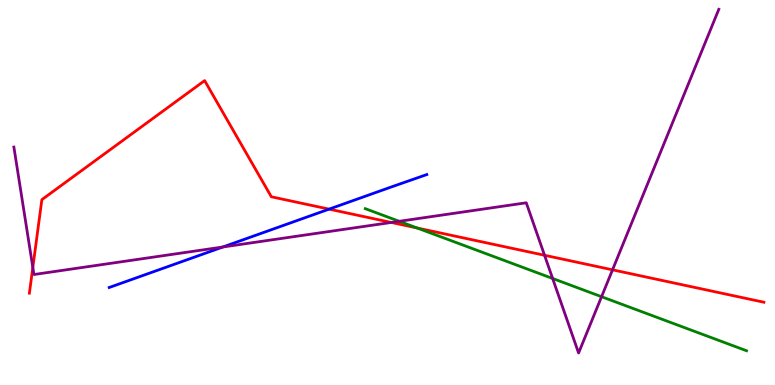[{'lines': ['blue', 'red'], 'intersections': [{'x': 4.25, 'y': 4.57}]}, {'lines': ['green', 'red'], 'intersections': [{'x': 5.38, 'y': 4.08}]}, {'lines': ['purple', 'red'], 'intersections': [{'x': 0.424, 'y': 3.05}, {'x': 5.05, 'y': 4.22}, {'x': 7.03, 'y': 3.37}, {'x': 7.9, 'y': 2.99}]}, {'lines': ['blue', 'green'], 'intersections': []}, {'lines': ['blue', 'purple'], 'intersections': [{'x': 2.88, 'y': 3.58}]}, {'lines': ['green', 'purple'], 'intersections': [{'x': 5.15, 'y': 4.25}, {'x': 7.13, 'y': 2.77}, {'x': 7.76, 'y': 2.29}]}]